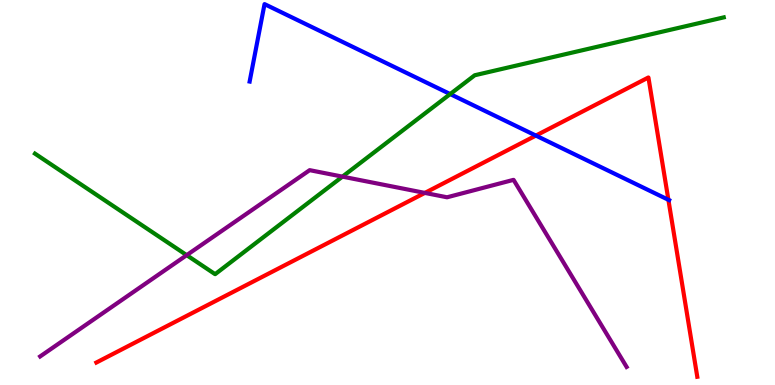[{'lines': ['blue', 'red'], 'intersections': [{'x': 6.91, 'y': 6.48}, {'x': 8.62, 'y': 4.81}]}, {'lines': ['green', 'red'], 'intersections': []}, {'lines': ['purple', 'red'], 'intersections': [{'x': 5.48, 'y': 4.99}]}, {'lines': ['blue', 'green'], 'intersections': [{'x': 5.81, 'y': 7.56}]}, {'lines': ['blue', 'purple'], 'intersections': []}, {'lines': ['green', 'purple'], 'intersections': [{'x': 2.41, 'y': 3.37}, {'x': 4.42, 'y': 5.41}]}]